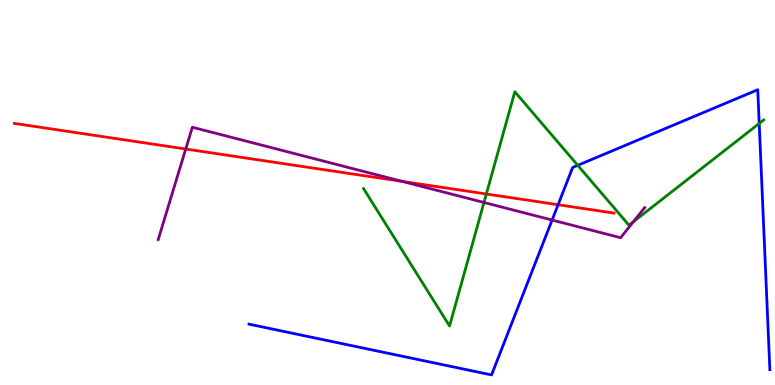[{'lines': ['blue', 'red'], 'intersections': [{'x': 7.2, 'y': 4.68}]}, {'lines': ['green', 'red'], 'intersections': [{'x': 6.28, 'y': 4.96}]}, {'lines': ['purple', 'red'], 'intersections': [{'x': 2.4, 'y': 6.13}, {'x': 5.19, 'y': 5.29}]}, {'lines': ['blue', 'green'], 'intersections': [{'x': 7.45, 'y': 5.71}, {'x': 9.8, 'y': 6.79}]}, {'lines': ['blue', 'purple'], 'intersections': [{'x': 7.12, 'y': 4.28}]}, {'lines': ['green', 'purple'], 'intersections': [{'x': 6.24, 'y': 4.74}, {'x': 8.17, 'y': 4.24}]}]